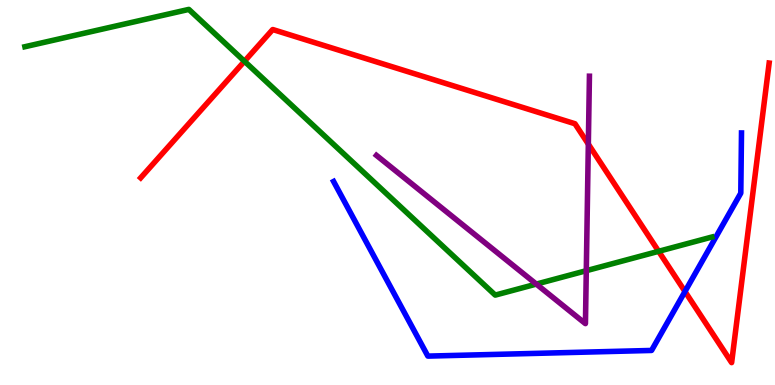[{'lines': ['blue', 'red'], 'intersections': [{'x': 8.84, 'y': 2.43}]}, {'lines': ['green', 'red'], 'intersections': [{'x': 3.15, 'y': 8.41}, {'x': 8.5, 'y': 3.47}]}, {'lines': ['purple', 'red'], 'intersections': [{'x': 7.59, 'y': 6.26}]}, {'lines': ['blue', 'green'], 'intersections': []}, {'lines': ['blue', 'purple'], 'intersections': []}, {'lines': ['green', 'purple'], 'intersections': [{'x': 6.92, 'y': 2.62}, {'x': 7.57, 'y': 2.97}]}]